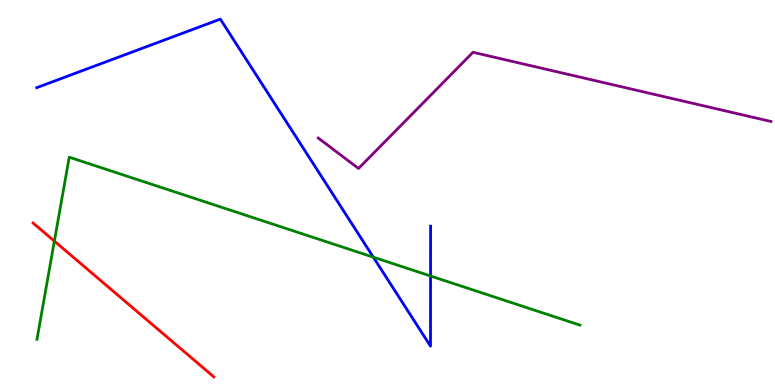[{'lines': ['blue', 'red'], 'intersections': []}, {'lines': ['green', 'red'], 'intersections': [{'x': 0.702, 'y': 3.74}]}, {'lines': ['purple', 'red'], 'intersections': []}, {'lines': ['blue', 'green'], 'intersections': [{'x': 4.82, 'y': 3.32}, {'x': 5.56, 'y': 2.83}]}, {'lines': ['blue', 'purple'], 'intersections': []}, {'lines': ['green', 'purple'], 'intersections': []}]